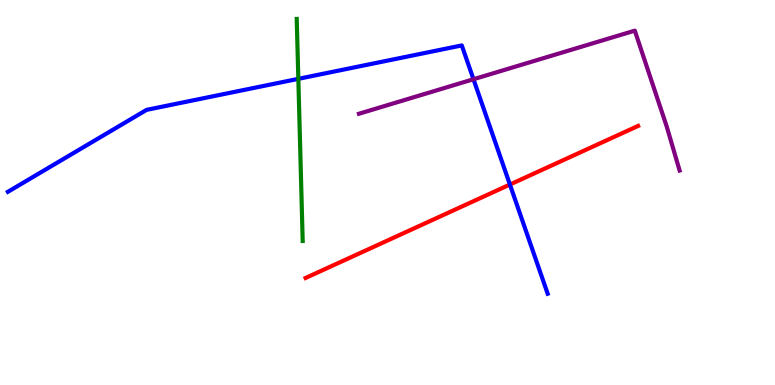[{'lines': ['blue', 'red'], 'intersections': [{'x': 6.58, 'y': 5.21}]}, {'lines': ['green', 'red'], 'intersections': []}, {'lines': ['purple', 'red'], 'intersections': []}, {'lines': ['blue', 'green'], 'intersections': [{'x': 3.85, 'y': 7.95}]}, {'lines': ['blue', 'purple'], 'intersections': [{'x': 6.11, 'y': 7.94}]}, {'lines': ['green', 'purple'], 'intersections': []}]